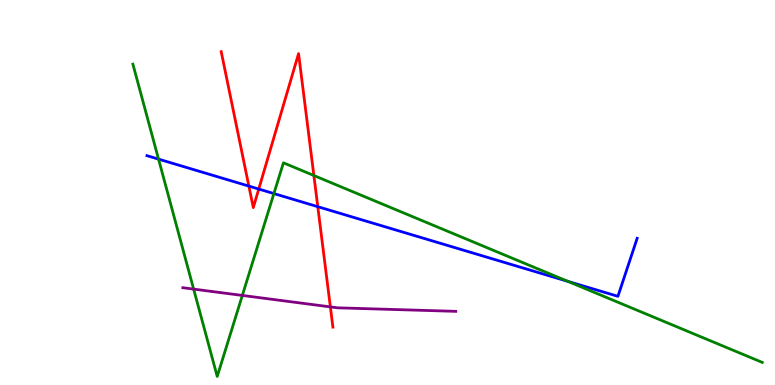[{'lines': ['blue', 'red'], 'intersections': [{'x': 3.21, 'y': 5.17}, {'x': 3.34, 'y': 5.09}, {'x': 4.1, 'y': 4.63}]}, {'lines': ['green', 'red'], 'intersections': [{'x': 4.05, 'y': 5.44}]}, {'lines': ['purple', 'red'], 'intersections': [{'x': 4.26, 'y': 2.03}]}, {'lines': ['blue', 'green'], 'intersections': [{'x': 2.05, 'y': 5.87}, {'x': 3.53, 'y': 4.97}, {'x': 7.33, 'y': 2.69}]}, {'lines': ['blue', 'purple'], 'intersections': []}, {'lines': ['green', 'purple'], 'intersections': [{'x': 2.5, 'y': 2.49}, {'x': 3.13, 'y': 2.33}]}]